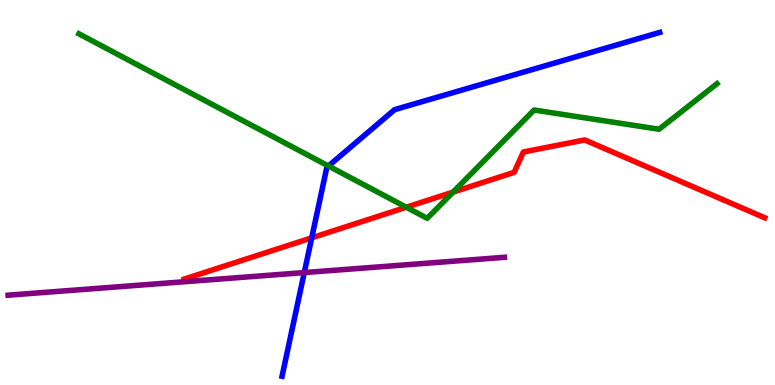[{'lines': ['blue', 'red'], 'intersections': [{'x': 4.02, 'y': 3.82}]}, {'lines': ['green', 'red'], 'intersections': [{'x': 5.24, 'y': 4.62}, {'x': 5.85, 'y': 5.01}]}, {'lines': ['purple', 'red'], 'intersections': []}, {'lines': ['blue', 'green'], 'intersections': [{'x': 4.24, 'y': 5.69}]}, {'lines': ['blue', 'purple'], 'intersections': [{'x': 3.93, 'y': 2.92}]}, {'lines': ['green', 'purple'], 'intersections': []}]